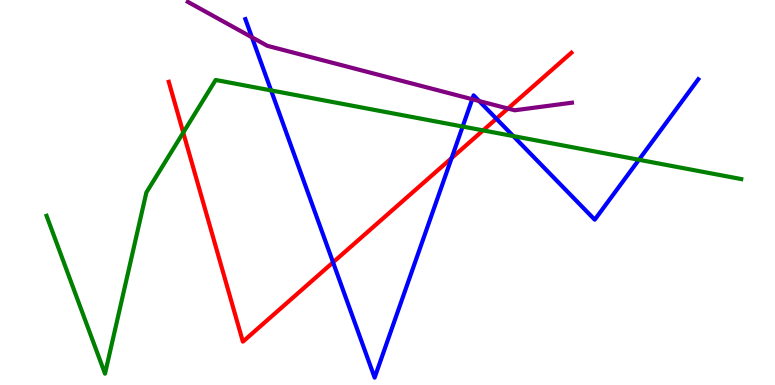[{'lines': ['blue', 'red'], 'intersections': [{'x': 4.3, 'y': 3.19}, {'x': 5.83, 'y': 5.89}, {'x': 6.4, 'y': 6.92}]}, {'lines': ['green', 'red'], 'intersections': [{'x': 2.36, 'y': 6.56}, {'x': 6.23, 'y': 6.61}]}, {'lines': ['purple', 'red'], 'intersections': [{'x': 6.55, 'y': 7.18}]}, {'lines': ['blue', 'green'], 'intersections': [{'x': 3.5, 'y': 7.65}, {'x': 5.97, 'y': 6.71}, {'x': 6.62, 'y': 6.47}, {'x': 8.24, 'y': 5.85}]}, {'lines': ['blue', 'purple'], 'intersections': [{'x': 3.25, 'y': 9.03}, {'x': 6.09, 'y': 7.42}, {'x': 6.18, 'y': 7.38}]}, {'lines': ['green', 'purple'], 'intersections': []}]